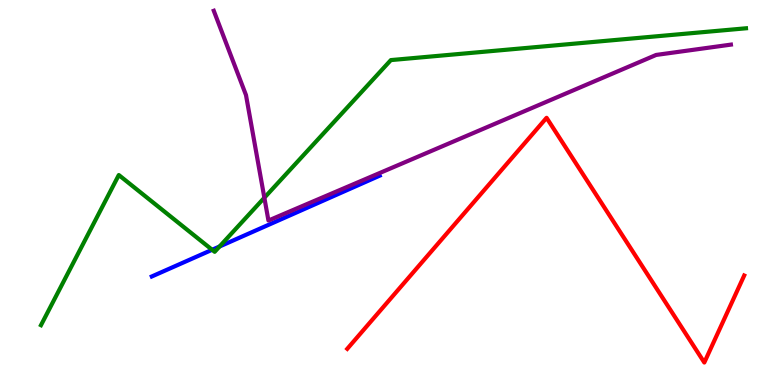[{'lines': ['blue', 'red'], 'intersections': []}, {'lines': ['green', 'red'], 'intersections': []}, {'lines': ['purple', 'red'], 'intersections': []}, {'lines': ['blue', 'green'], 'intersections': [{'x': 2.74, 'y': 3.51}, {'x': 2.83, 'y': 3.6}]}, {'lines': ['blue', 'purple'], 'intersections': []}, {'lines': ['green', 'purple'], 'intersections': [{'x': 3.41, 'y': 4.86}]}]